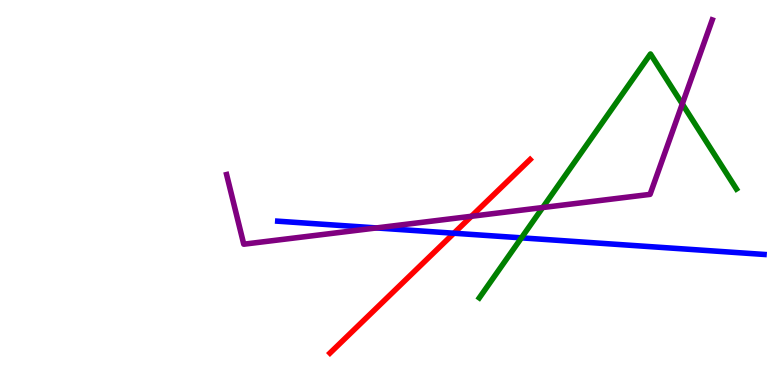[{'lines': ['blue', 'red'], 'intersections': [{'x': 5.86, 'y': 3.94}]}, {'lines': ['green', 'red'], 'intersections': []}, {'lines': ['purple', 'red'], 'intersections': [{'x': 6.08, 'y': 4.38}]}, {'lines': ['blue', 'green'], 'intersections': [{'x': 6.73, 'y': 3.82}]}, {'lines': ['blue', 'purple'], 'intersections': [{'x': 4.86, 'y': 4.08}]}, {'lines': ['green', 'purple'], 'intersections': [{'x': 7.0, 'y': 4.61}, {'x': 8.8, 'y': 7.3}]}]